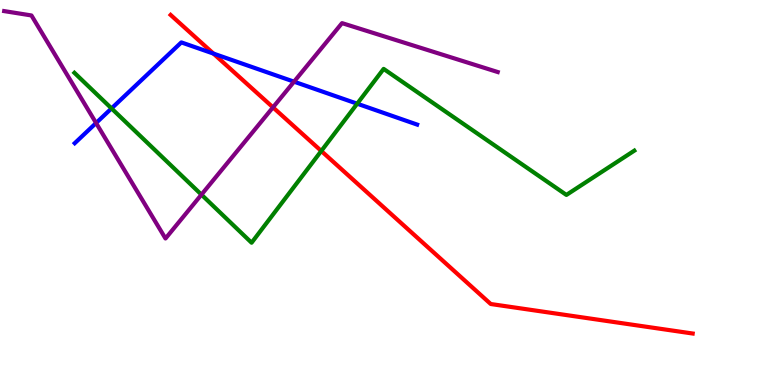[{'lines': ['blue', 'red'], 'intersections': [{'x': 2.75, 'y': 8.61}]}, {'lines': ['green', 'red'], 'intersections': [{'x': 4.15, 'y': 6.08}]}, {'lines': ['purple', 'red'], 'intersections': [{'x': 3.52, 'y': 7.21}]}, {'lines': ['blue', 'green'], 'intersections': [{'x': 1.44, 'y': 7.18}, {'x': 4.61, 'y': 7.31}]}, {'lines': ['blue', 'purple'], 'intersections': [{'x': 1.24, 'y': 6.8}, {'x': 3.79, 'y': 7.88}]}, {'lines': ['green', 'purple'], 'intersections': [{'x': 2.6, 'y': 4.94}]}]